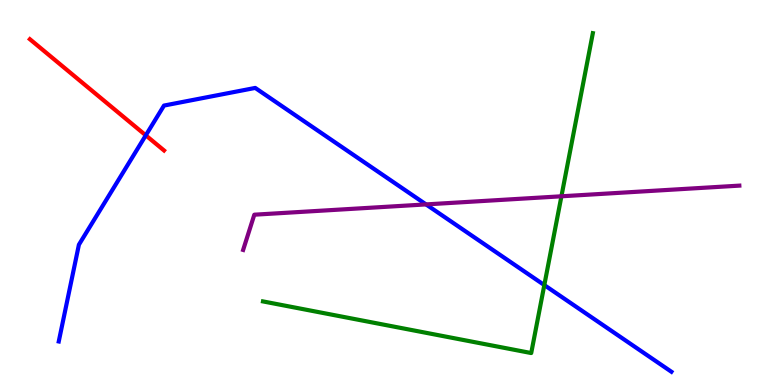[{'lines': ['blue', 'red'], 'intersections': [{'x': 1.88, 'y': 6.48}]}, {'lines': ['green', 'red'], 'intersections': []}, {'lines': ['purple', 'red'], 'intersections': []}, {'lines': ['blue', 'green'], 'intersections': [{'x': 7.02, 'y': 2.6}]}, {'lines': ['blue', 'purple'], 'intersections': [{'x': 5.5, 'y': 4.69}]}, {'lines': ['green', 'purple'], 'intersections': [{'x': 7.24, 'y': 4.9}]}]